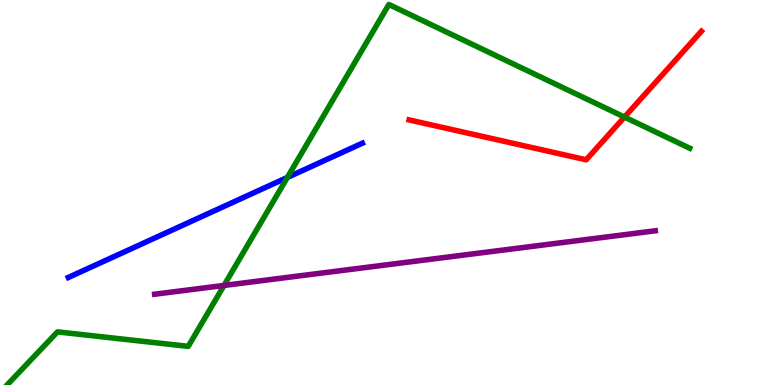[{'lines': ['blue', 'red'], 'intersections': []}, {'lines': ['green', 'red'], 'intersections': [{'x': 8.06, 'y': 6.96}]}, {'lines': ['purple', 'red'], 'intersections': []}, {'lines': ['blue', 'green'], 'intersections': [{'x': 3.71, 'y': 5.39}]}, {'lines': ['blue', 'purple'], 'intersections': []}, {'lines': ['green', 'purple'], 'intersections': [{'x': 2.89, 'y': 2.59}]}]